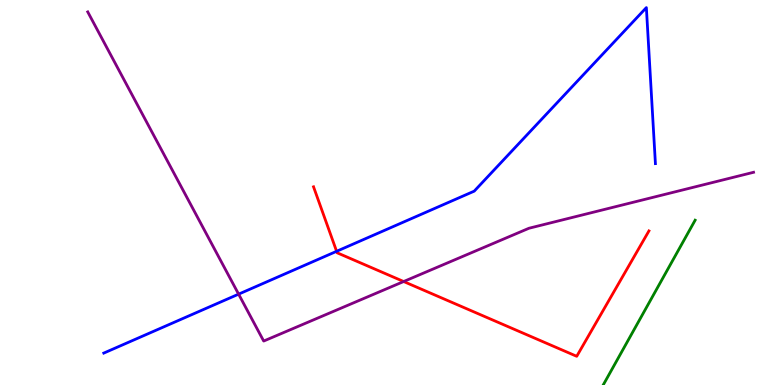[{'lines': ['blue', 'red'], 'intersections': [{'x': 4.34, 'y': 3.47}]}, {'lines': ['green', 'red'], 'intersections': []}, {'lines': ['purple', 'red'], 'intersections': [{'x': 5.21, 'y': 2.69}]}, {'lines': ['blue', 'green'], 'intersections': []}, {'lines': ['blue', 'purple'], 'intersections': [{'x': 3.08, 'y': 2.36}]}, {'lines': ['green', 'purple'], 'intersections': []}]